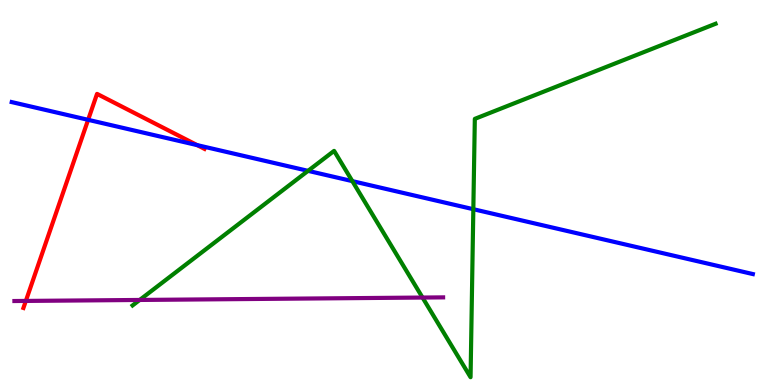[{'lines': ['blue', 'red'], 'intersections': [{'x': 1.14, 'y': 6.89}, {'x': 2.54, 'y': 6.23}]}, {'lines': ['green', 'red'], 'intersections': []}, {'lines': ['purple', 'red'], 'intersections': [{'x': 0.333, 'y': 2.18}]}, {'lines': ['blue', 'green'], 'intersections': [{'x': 3.97, 'y': 5.56}, {'x': 4.55, 'y': 5.3}, {'x': 6.11, 'y': 4.57}]}, {'lines': ['blue', 'purple'], 'intersections': []}, {'lines': ['green', 'purple'], 'intersections': [{'x': 1.8, 'y': 2.21}, {'x': 5.45, 'y': 2.27}]}]